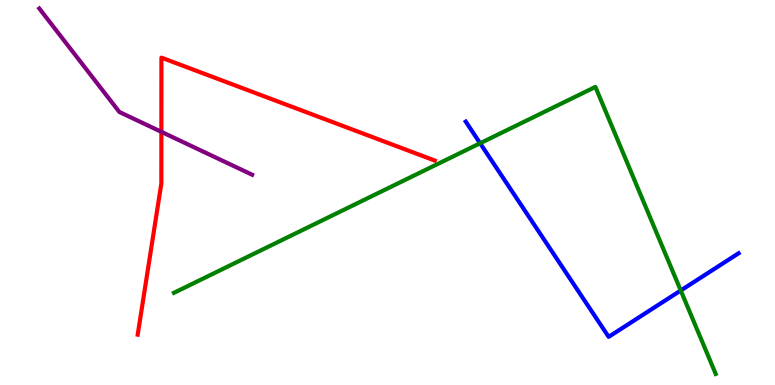[{'lines': ['blue', 'red'], 'intersections': []}, {'lines': ['green', 'red'], 'intersections': []}, {'lines': ['purple', 'red'], 'intersections': [{'x': 2.08, 'y': 6.58}]}, {'lines': ['blue', 'green'], 'intersections': [{'x': 6.2, 'y': 6.28}, {'x': 8.78, 'y': 2.45}]}, {'lines': ['blue', 'purple'], 'intersections': []}, {'lines': ['green', 'purple'], 'intersections': []}]